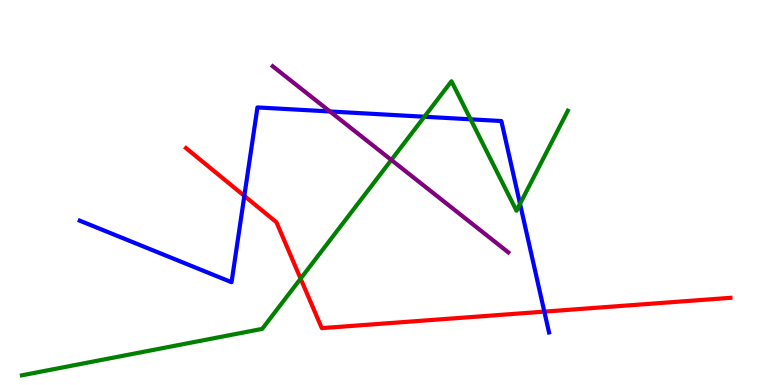[{'lines': ['blue', 'red'], 'intersections': [{'x': 3.15, 'y': 4.91}, {'x': 7.02, 'y': 1.91}]}, {'lines': ['green', 'red'], 'intersections': [{'x': 3.88, 'y': 2.76}]}, {'lines': ['purple', 'red'], 'intersections': []}, {'lines': ['blue', 'green'], 'intersections': [{'x': 5.48, 'y': 6.97}, {'x': 6.07, 'y': 6.9}, {'x': 6.71, 'y': 4.71}]}, {'lines': ['blue', 'purple'], 'intersections': [{'x': 4.26, 'y': 7.1}]}, {'lines': ['green', 'purple'], 'intersections': [{'x': 5.05, 'y': 5.85}]}]